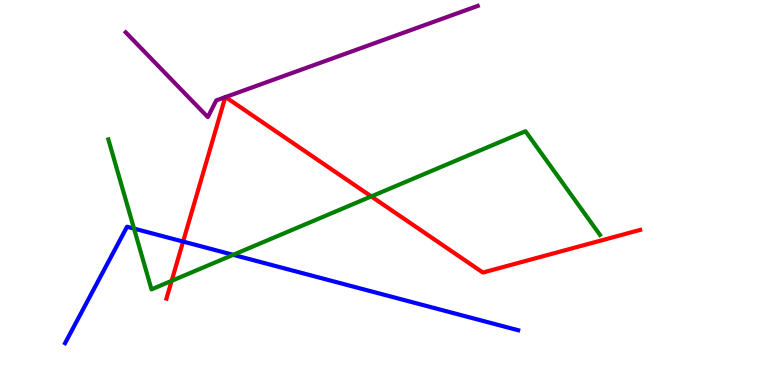[{'lines': ['blue', 'red'], 'intersections': [{'x': 2.36, 'y': 3.73}]}, {'lines': ['green', 'red'], 'intersections': [{'x': 2.21, 'y': 2.71}, {'x': 4.79, 'y': 4.9}]}, {'lines': ['purple', 'red'], 'intersections': [{'x': 2.91, 'y': 7.48}, {'x': 2.91, 'y': 7.48}]}, {'lines': ['blue', 'green'], 'intersections': [{'x': 1.73, 'y': 4.06}, {'x': 3.01, 'y': 3.38}]}, {'lines': ['blue', 'purple'], 'intersections': []}, {'lines': ['green', 'purple'], 'intersections': []}]